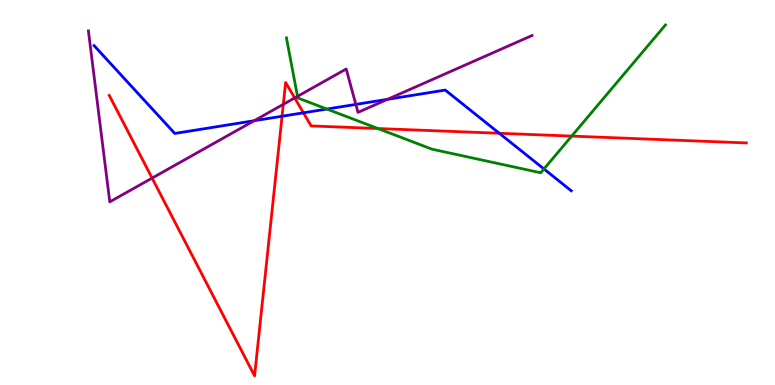[{'lines': ['blue', 'red'], 'intersections': [{'x': 3.64, 'y': 6.98}, {'x': 3.92, 'y': 7.07}, {'x': 6.44, 'y': 6.54}]}, {'lines': ['green', 'red'], 'intersections': [{'x': 4.88, 'y': 6.66}, {'x': 7.38, 'y': 6.46}]}, {'lines': ['purple', 'red'], 'intersections': [{'x': 1.96, 'y': 5.37}, {'x': 3.66, 'y': 7.29}, {'x': 3.8, 'y': 7.46}]}, {'lines': ['blue', 'green'], 'intersections': [{'x': 4.22, 'y': 7.17}, {'x': 7.02, 'y': 5.61}]}, {'lines': ['blue', 'purple'], 'intersections': [{'x': 3.28, 'y': 6.86}, {'x': 4.59, 'y': 7.29}, {'x': 5.0, 'y': 7.42}]}, {'lines': ['green', 'purple'], 'intersections': [{'x': 3.84, 'y': 7.5}]}]